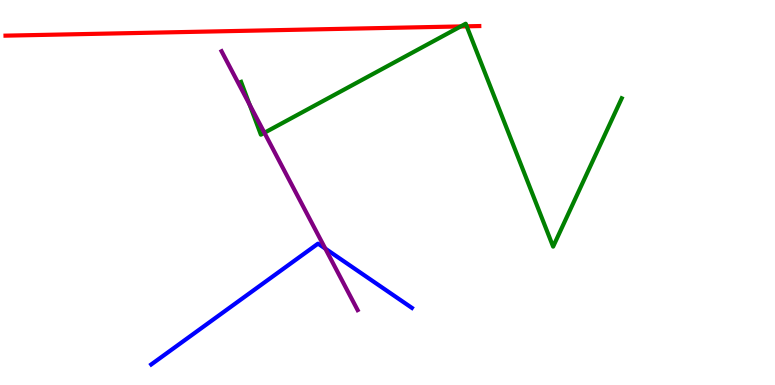[{'lines': ['blue', 'red'], 'intersections': []}, {'lines': ['green', 'red'], 'intersections': [{'x': 5.94, 'y': 9.31}, {'x': 6.02, 'y': 9.32}]}, {'lines': ['purple', 'red'], 'intersections': []}, {'lines': ['blue', 'green'], 'intersections': []}, {'lines': ['blue', 'purple'], 'intersections': [{'x': 4.2, 'y': 3.54}]}, {'lines': ['green', 'purple'], 'intersections': [{'x': 3.22, 'y': 7.28}, {'x': 3.41, 'y': 6.55}]}]